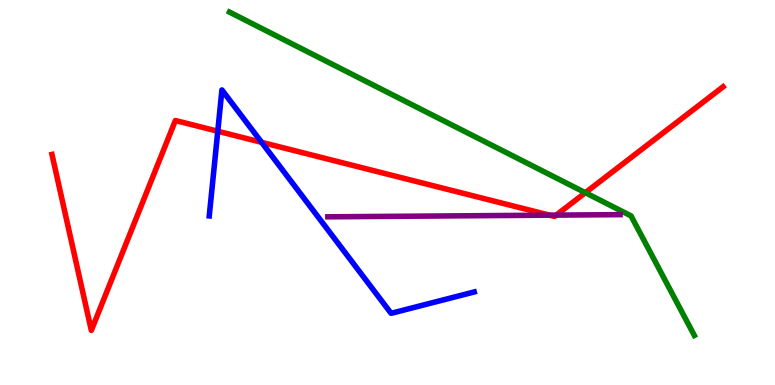[{'lines': ['blue', 'red'], 'intersections': [{'x': 2.81, 'y': 6.59}, {'x': 3.38, 'y': 6.3}]}, {'lines': ['green', 'red'], 'intersections': [{'x': 7.55, 'y': 4.99}]}, {'lines': ['purple', 'red'], 'intersections': [{'x': 7.09, 'y': 4.41}, {'x': 7.18, 'y': 4.41}]}, {'lines': ['blue', 'green'], 'intersections': []}, {'lines': ['blue', 'purple'], 'intersections': []}, {'lines': ['green', 'purple'], 'intersections': []}]